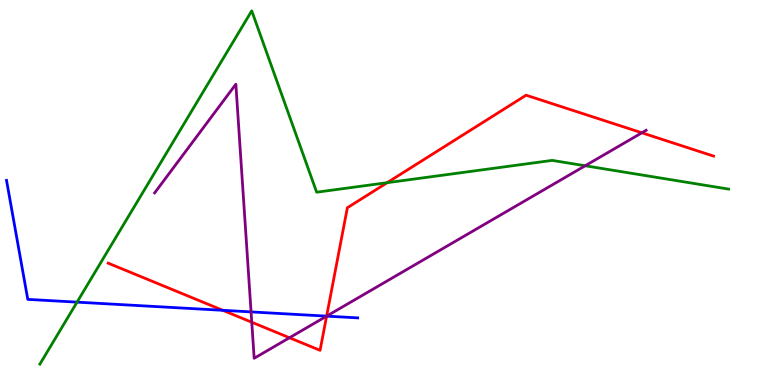[{'lines': ['blue', 'red'], 'intersections': [{'x': 2.87, 'y': 1.94}, {'x': 4.21, 'y': 1.79}]}, {'lines': ['green', 'red'], 'intersections': [{'x': 5.0, 'y': 5.25}]}, {'lines': ['purple', 'red'], 'intersections': [{'x': 3.25, 'y': 1.63}, {'x': 3.74, 'y': 1.23}, {'x': 4.21, 'y': 1.79}, {'x': 8.28, 'y': 6.55}]}, {'lines': ['blue', 'green'], 'intersections': [{'x': 0.994, 'y': 2.15}]}, {'lines': ['blue', 'purple'], 'intersections': [{'x': 3.24, 'y': 1.9}, {'x': 4.21, 'y': 1.79}]}, {'lines': ['green', 'purple'], 'intersections': [{'x': 7.55, 'y': 5.69}]}]